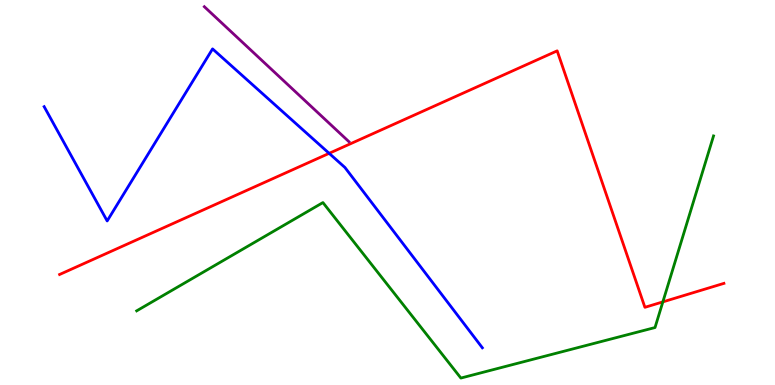[{'lines': ['blue', 'red'], 'intersections': [{'x': 4.25, 'y': 6.02}]}, {'lines': ['green', 'red'], 'intersections': [{'x': 8.55, 'y': 2.16}]}, {'lines': ['purple', 'red'], 'intersections': []}, {'lines': ['blue', 'green'], 'intersections': []}, {'lines': ['blue', 'purple'], 'intersections': []}, {'lines': ['green', 'purple'], 'intersections': []}]